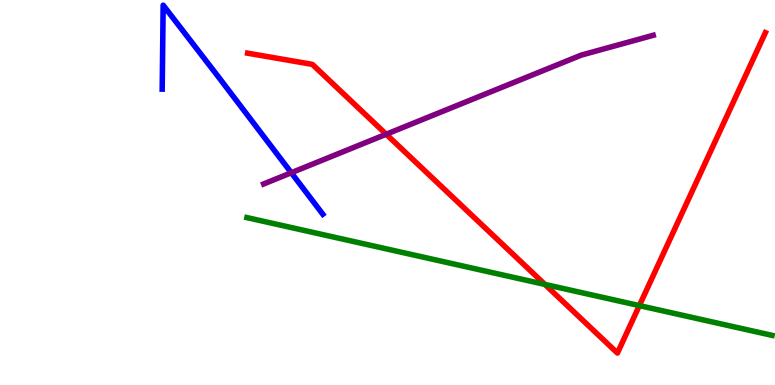[{'lines': ['blue', 'red'], 'intersections': []}, {'lines': ['green', 'red'], 'intersections': [{'x': 7.03, 'y': 2.61}, {'x': 8.25, 'y': 2.06}]}, {'lines': ['purple', 'red'], 'intersections': [{'x': 4.98, 'y': 6.51}]}, {'lines': ['blue', 'green'], 'intersections': []}, {'lines': ['blue', 'purple'], 'intersections': [{'x': 3.76, 'y': 5.51}]}, {'lines': ['green', 'purple'], 'intersections': []}]